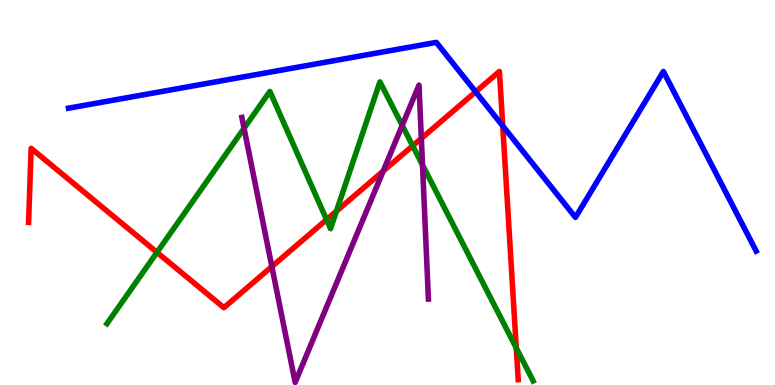[{'lines': ['blue', 'red'], 'intersections': [{'x': 6.14, 'y': 7.61}, {'x': 6.49, 'y': 6.73}]}, {'lines': ['green', 'red'], 'intersections': [{'x': 2.03, 'y': 3.45}, {'x': 4.21, 'y': 4.29}, {'x': 4.34, 'y': 4.51}, {'x': 5.32, 'y': 6.21}, {'x': 6.66, 'y': 0.961}]}, {'lines': ['purple', 'red'], 'intersections': [{'x': 3.51, 'y': 3.08}, {'x': 4.94, 'y': 5.56}, {'x': 5.44, 'y': 6.41}]}, {'lines': ['blue', 'green'], 'intersections': []}, {'lines': ['blue', 'purple'], 'intersections': []}, {'lines': ['green', 'purple'], 'intersections': [{'x': 3.15, 'y': 6.67}, {'x': 5.19, 'y': 6.74}, {'x': 5.45, 'y': 5.71}]}]